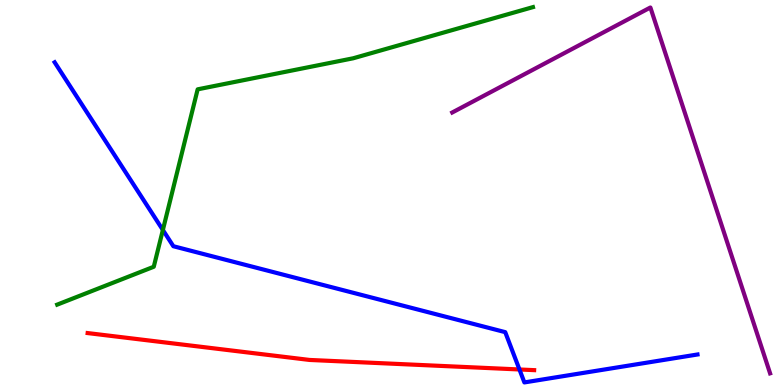[{'lines': ['blue', 'red'], 'intersections': [{'x': 6.7, 'y': 0.403}]}, {'lines': ['green', 'red'], 'intersections': []}, {'lines': ['purple', 'red'], 'intersections': []}, {'lines': ['blue', 'green'], 'intersections': [{'x': 2.1, 'y': 4.03}]}, {'lines': ['blue', 'purple'], 'intersections': []}, {'lines': ['green', 'purple'], 'intersections': []}]